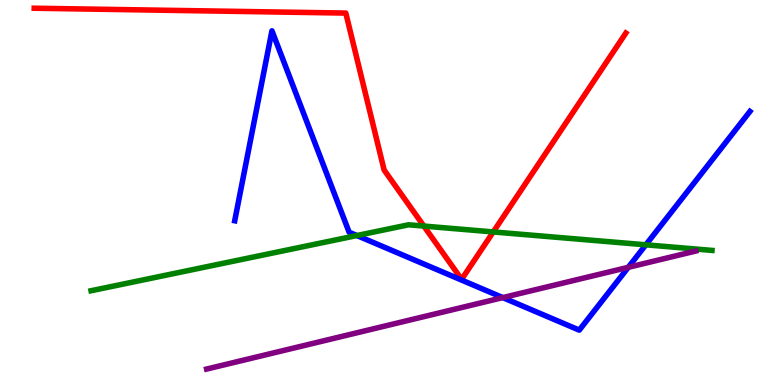[{'lines': ['blue', 'red'], 'intersections': []}, {'lines': ['green', 'red'], 'intersections': [{'x': 5.47, 'y': 4.13}, {'x': 6.36, 'y': 3.98}]}, {'lines': ['purple', 'red'], 'intersections': []}, {'lines': ['blue', 'green'], 'intersections': [{'x': 4.61, 'y': 3.88}, {'x': 8.33, 'y': 3.64}]}, {'lines': ['blue', 'purple'], 'intersections': [{'x': 6.49, 'y': 2.27}, {'x': 8.11, 'y': 3.06}]}, {'lines': ['green', 'purple'], 'intersections': []}]